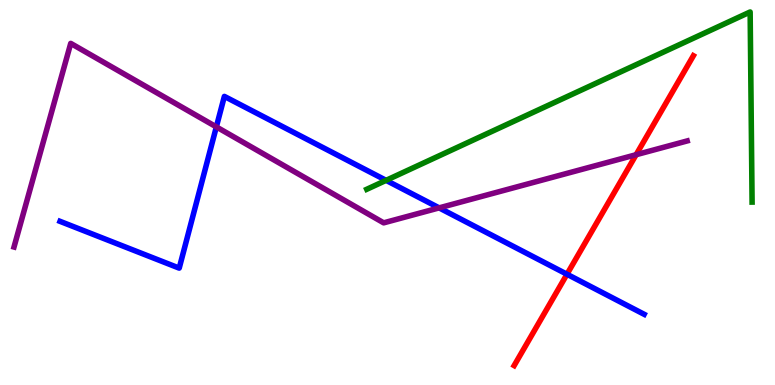[{'lines': ['blue', 'red'], 'intersections': [{'x': 7.32, 'y': 2.88}]}, {'lines': ['green', 'red'], 'intersections': []}, {'lines': ['purple', 'red'], 'intersections': [{'x': 8.21, 'y': 5.98}]}, {'lines': ['blue', 'green'], 'intersections': [{'x': 4.98, 'y': 5.32}]}, {'lines': ['blue', 'purple'], 'intersections': [{'x': 2.79, 'y': 6.7}, {'x': 5.67, 'y': 4.6}]}, {'lines': ['green', 'purple'], 'intersections': []}]